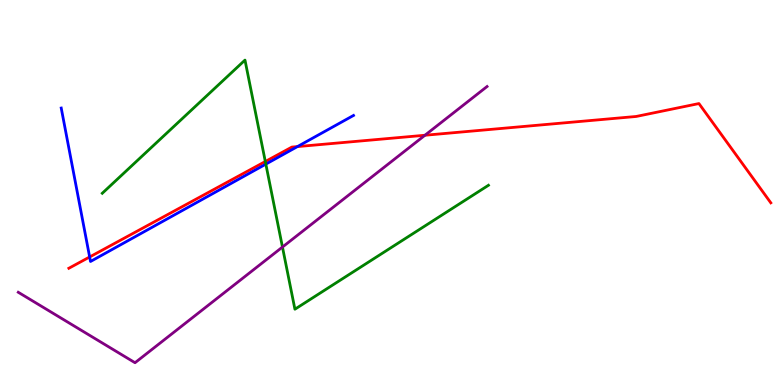[{'lines': ['blue', 'red'], 'intersections': [{'x': 1.16, 'y': 3.33}, {'x': 3.84, 'y': 6.19}]}, {'lines': ['green', 'red'], 'intersections': [{'x': 3.42, 'y': 5.8}]}, {'lines': ['purple', 'red'], 'intersections': [{'x': 5.48, 'y': 6.49}]}, {'lines': ['blue', 'green'], 'intersections': [{'x': 3.43, 'y': 5.74}]}, {'lines': ['blue', 'purple'], 'intersections': []}, {'lines': ['green', 'purple'], 'intersections': [{'x': 3.64, 'y': 3.58}]}]